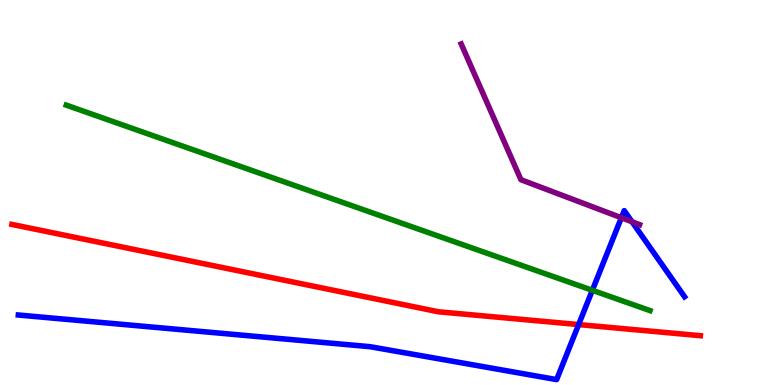[{'lines': ['blue', 'red'], 'intersections': [{'x': 7.47, 'y': 1.57}]}, {'lines': ['green', 'red'], 'intersections': []}, {'lines': ['purple', 'red'], 'intersections': []}, {'lines': ['blue', 'green'], 'intersections': [{'x': 7.64, 'y': 2.46}]}, {'lines': ['blue', 'purple'], 'intersections': [{'x': 8.02, 'y': 4.34}, {'x': 8.16, 'y': 4.24}]}, {'lines': ['green', 'purple'], 'intersections': []}]